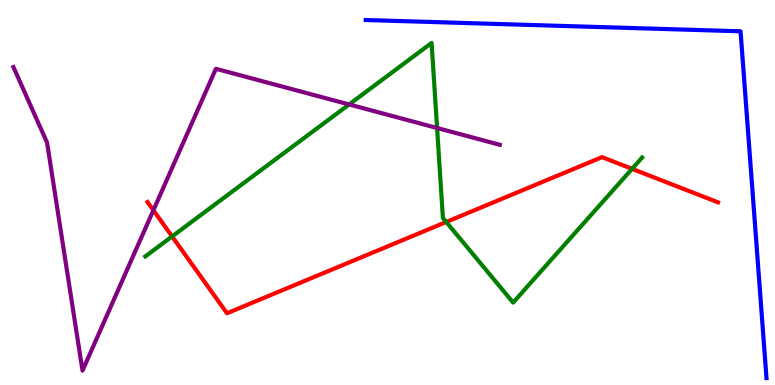[{'lines': ['blue', 'red'], 'intersections': []}, {'lines': ['green', 'red'], 'intersections': [{'x': 2.22, 'y': 3.86}, {'x': 5.76, 'y': 4.23}, {'x': 8.16, 'y': 5.61}]}, {'lines': ['purple', 'red'], 'intersections': [{'x': 1.98, 'y': 4.54}]}, {'lines': ['blue', 'green'], 'intersections': []}, {'lines': ['blue', 'purple'], 'intersections': []}, {'lines': ['green', 'purple'], 'intersections': [{'x': 4.5, 'y': 7.29}, {'x': 5.64, 'y': 6.68}]}]